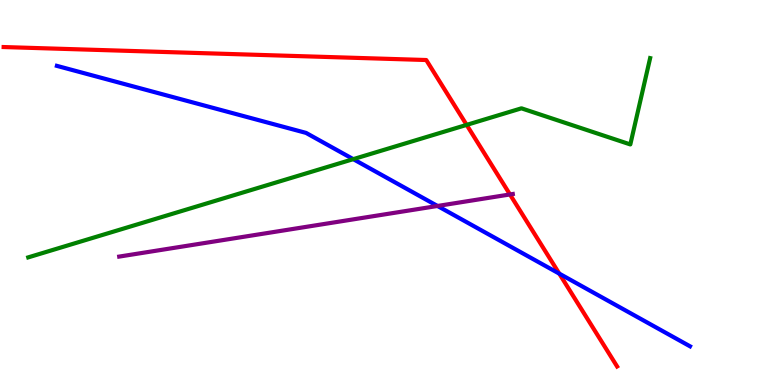[{'lines': ['blue', 'red'], 'intersections': [{'x': 7.22, 'y': 2.89}]}, {'lines': ['green', 'red'], 'intersections': [{'x': 6.02, 'y': 6.76}]}, {'lines': ['purple', 'red'], 'intersections': [{'x': 6.58, 'y': 4.95}]}, {'lines': ['blue', 'green'], 'intersections': [{'x': 4.56, 'y': 5.87}]}, {'lines': ['blue', 'purple'], 'intersections': [{'x': 5.65, 'y': 4.65}]}, {'lines': ['green', 'purple'], 'intersections': []}]